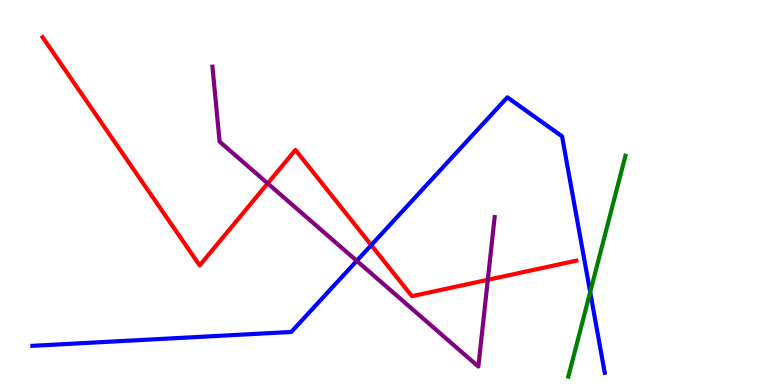[{'lines': ['blue', 'red'], 'intersections': [{'x': 4.79, 'y': 3.63}]}, {'lines': ['green', 'red'], 'intersections': []}, {'lines': ['purple', 'red'], 'intersections': [{'x': 3.45, 'y': 5.24}, {'x': 6.29, 'y': 2.73}]}, {'lines': ['blue', 'green'], 'intersections': [{'x': 7.62, 'y': 2.41}]}, {'lines': ['blue', 'purple'], 'intersections': [{'x': 4.6, 'y': 3.22}]}, {'lines': ['green', 'purple'], 'intersections': []}]